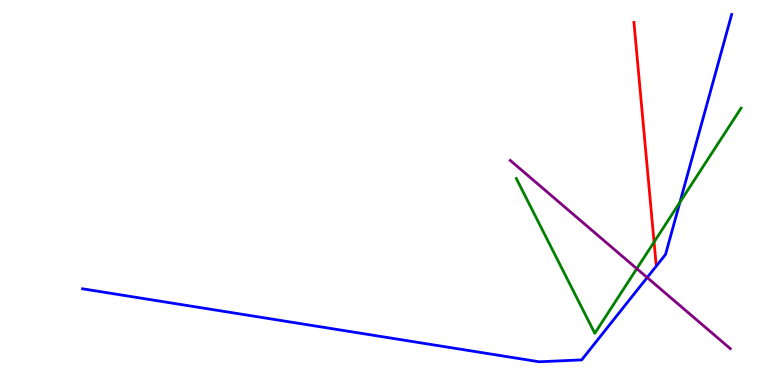[{'lines': ['blue', 'red'], 'intersections': []}, {'lines': ['green', 'red'], 'intersections': [{'x': 8.44, 'y': 3.71}]}, {'lines': ['purple', 'red'], 'intersections': []}, {'lines': ['blue', 'green'], 'intersections': [{'x': 8.77, 'y': 4.75}]}, {'lines': ['blue', 'purple'], 'intersections': [{'x': 8.35, 'y': 2.79}]}, {'lines': ['green', 'purple'], 'intersections': [{'x': 8.22, 'y': 3.02}]}]